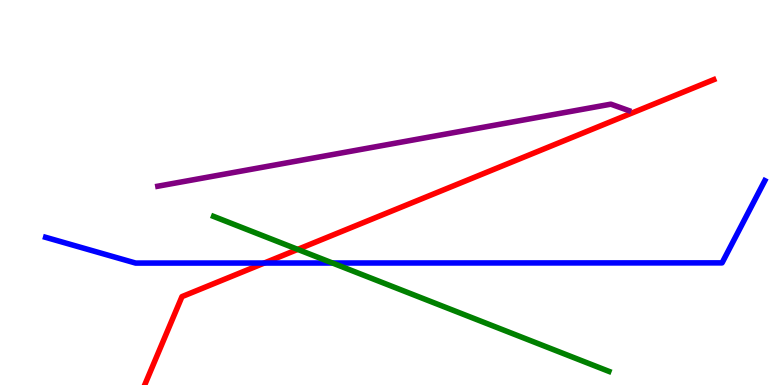[{'lines': ['blue', 'red'], 'intersections': [{'x': 3.41, 'y': 3.17}]}, {'lines': ['green', 'red'], 'intersections': [{'x': 3.84, 'y': 3.52}]}, {'lines': ['purple', 'red'], 'intersections': []}, {'lines': ['blue', 'green'], 'intersections': [{'x': 4.29, 'y': 3.17}]}, {'lines': ['blue', 'purple'], 'intersections': []}, {'lines': ['green', 'purple'], 'intersections': []}]